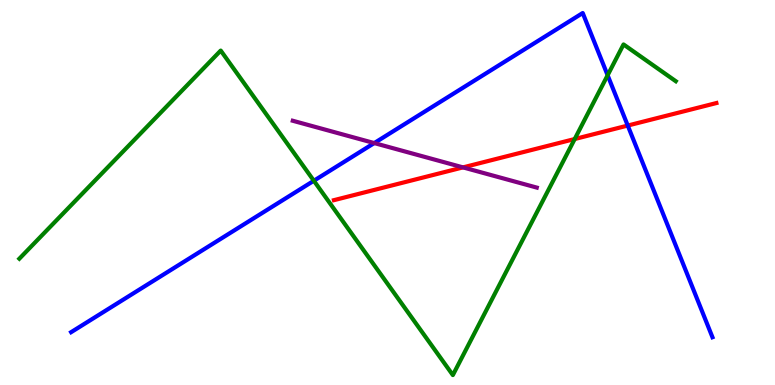[{'lines': ['blue', 'red'], 'intersections': [{'x': 8.1, 'y': 6.74}]}, {'lines': ['green', 'red'], 'intersections': [{'x': 7.42, 'y': 6.39}]}, {'lines': ['purple', 'red'], 'intersections': [{'x': 5.97, 'y': 5.65}]}, {'lines': ['blue', 'green'], 'intersections': [{'x': 4.05, 'y': 5.31}, {'x': 7.84, 'y': 8.05}]}, {'lines': ['blue', 'purple'], 'intersections': [{'x': 4.83, 'y': 6.28}]}, {'lines': ['green', 'purple'], 'intersections': []}]